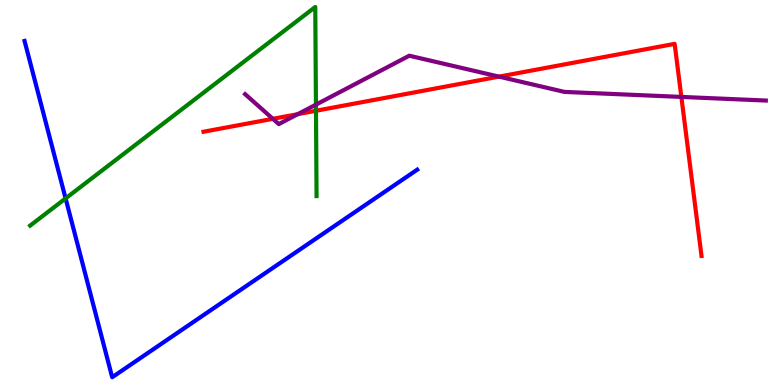[{'lines': ['blue', 'red'], 'intersections': []}, {'lines': ['green', 'red'], 'intersections': [{'x': 4.08, 'y': 7.12}]}, {'lines': ['purple', 'red'], 'intersections': [{'x': 3.52, 'y': 6.91}, {'x': 3.84, 'y': 7.03}, {'x': 6.44, 'y': 8.01}, {'x': 8.79, 'y': 7.48}]}, {'lines': ['blue', 'green'], 'intersections': [{'x': 0.846, 'y': 4.85}]}, {'lines': ['blue', 'purple'], 'intersections': []}, {'lines': ['green', 'purple'], 'intersections': [{'x': 4.08, 'y': 7.28}]}]